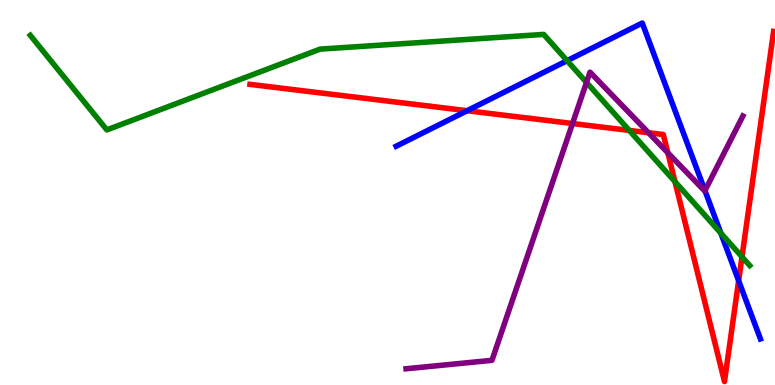[{'lines': ['blue', 'red'], 'intersections': [{'x': 6.03, 'y': 7.12}, {'x': 9.53, 'y': 2.71}]}, {'lines': ['green', 'red'], 'intersections': [{'x': 8.12, 'y': 6.61}, {'x': 8.71, 'y': 5.28}, {'x': 9.57, 'y': 3.33}]}, {'lines': ['purple', 'red'], 'intersections': [{'x': 7.39, 'y': 6.79}, {'x': 8.37, 'y': 6.55}, {'x': 8.62, 'y': 6.03}]}, {'lines': ['blue', 'green'], 'intersections': [{'x': 7.32, 'y': 8.42}, {'x': 9.3, 'y': 3.95}]}, {'lines': ['blue', 'purple'], 'intersections': [{'x': 9.1, 'y': 5.05}]}, {'lines': ['green', 'purple'], 'intersections': [{'x': 7.57, 'y': 7.86}]}]